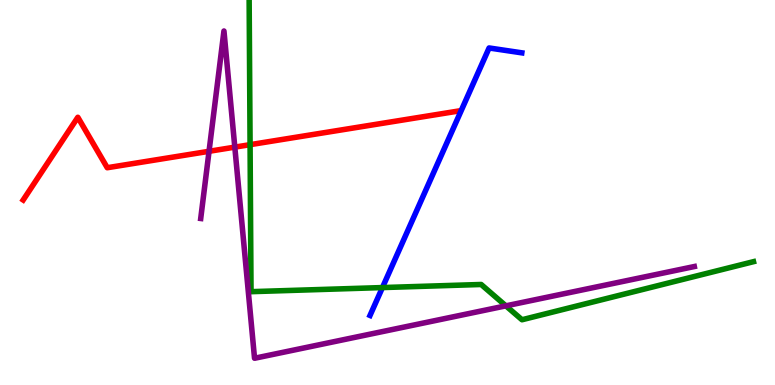[{'lines': ['blue', 'red'], 'intersections': []}, {'lines': ['green', 'red'], 'intersections': [{'x': 3.23, 'y': 6.24}]}, {'lines': ['purple', 'red'], 'intersections': [{'x': 2.7, 'y': 6.07}, {'x': 3.03, 'y': 6.18}]}, {'lines': ['blue', 'green'], 'intersections': [{'x': 4.93, 'y': 2.53}]}, {'lines': ['blue', 'purple'], 'intersections': []}, {'lines': ['green', 'purple'], 'intersections': [{'x': 6.53, 'y': 2.06}]}]